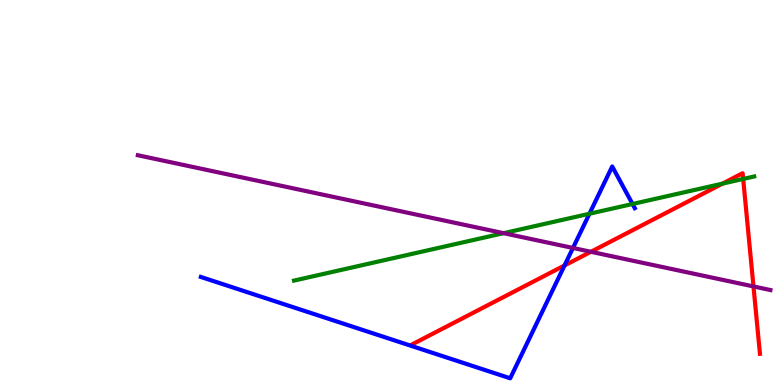[{'lines': ['blue', 'red'], 'intersections': [{'x': 7.28, 'y': 3.11}]}, {'lines': ['green', 'red'], 'intersections': [{'x': 9.32, 'y': 5.23}, {'x': 9.59, 'y': 5.35}]}, {'lines': ['purple', 'red'], 'intersections': [{'x': 7.62, 'y': 3.46}, {'x': 9.72, 'y': 2.56}]}, {'lines': ['blue', 'green'], 'intersections': [{'x': 7.61, 'y': 4.45}, {'x': 8.16, 'y': 4.7}]}, {'lines': ['blue', 'purple'], 'intersections': [{'x': 7.39, 'y': 3.56}]}, {'lines': ['green', 'purple'], 'intersections': [{'x': 6.5, 'y': 3.94}]}]